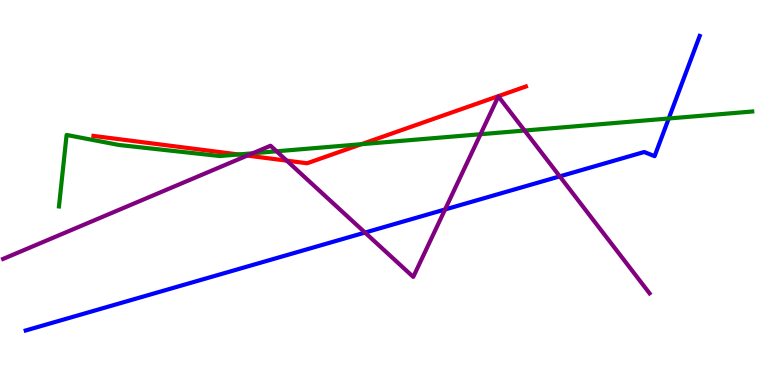[{'lines': ['blue', 'red'], 'intersections': []}, {'lines': ['green', 'red'], 'intersections': [{'x': 3.08, 'y': 5.99}, {'x': 4.66, 'y': 6.25}]}, {'lines': ['purple', 'red'], 'intersections': [{'x': 3.19, 'y': 5.96}, {'x': 3.7, 'y': 5.83}]}, {'lines': ['blue', 'green'], 'intersections': [{'x': 8.63, 'y': 6.92}]}, {'lines': ['blue', 'purple'], 'intersections': [{'x': 4.71, 'y': 3.96}, {'x': 5.74, 'y': 4.56}, {'x': 7.22, 'y': 5.42}]}, {'lines': ['green', 'purple'], 'intersections': [{'x': 3.26, 'y': 6.02}, {'x': 3.57, 'y': 6.07}, {'x': 6.2, 'y': 6.51}, {'x': 6.77, 'y': 6.61}]}]